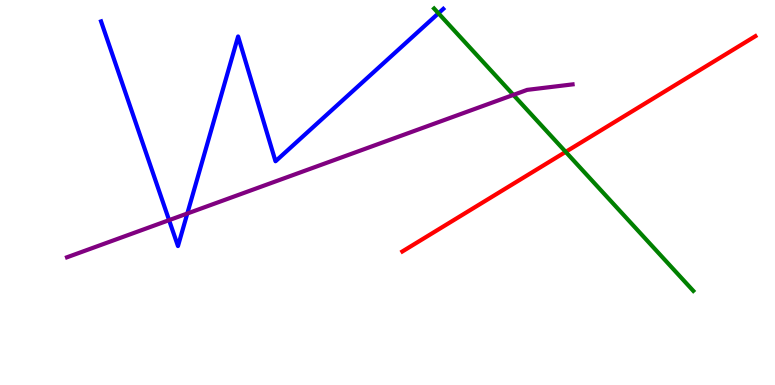[{'lines': ['blue', 'red'], 'intersections': []}, {'lines': ['green', 'red'], 'intersections': [{'x': 7.3, 'y': 6.06}]}, {'lines': ['purple', 'red'], 'intersections': []}, {'lines': ['blue', 'green'], 'intersections': [{'x': 5.66, 'y': 9.65}]}, {'lines': ['blue', 'purple'], 'intersections': [{'x': 2.18, 'y': 4.28}, {'x': 2.42, 'y': 4.45}]}, {'lines': ['green', 'purple'], 'intersections': [{'x': 6.62, 'y': 7.54}]}]